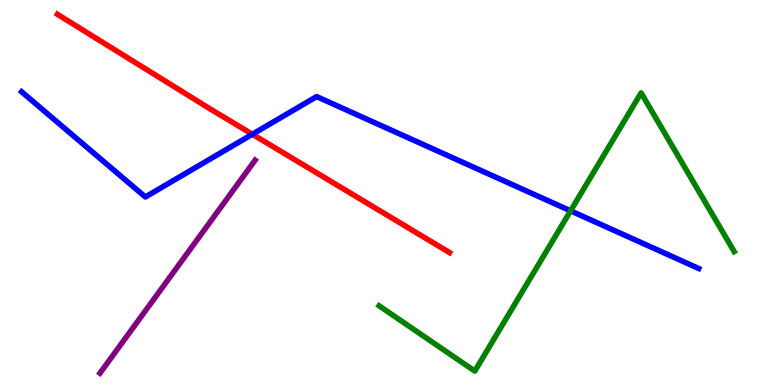[{'lines': ['blue', 'red'], 'intersections': [{'x': 3.26, 'y': 6.51}]}, {'lines': ['green', 'red'], 'intersections': []}, {'lines': ['purple', 'red'], 'intersections': []}, {'lines': ['blue', 'green'], 'intersections': [{'x': 7.36, 'y': 4.52}]}, {'lines': ['blue', 'purple'], 'intersections': []}, {'lines': ['green', 'purple'], 'intersections': []}]